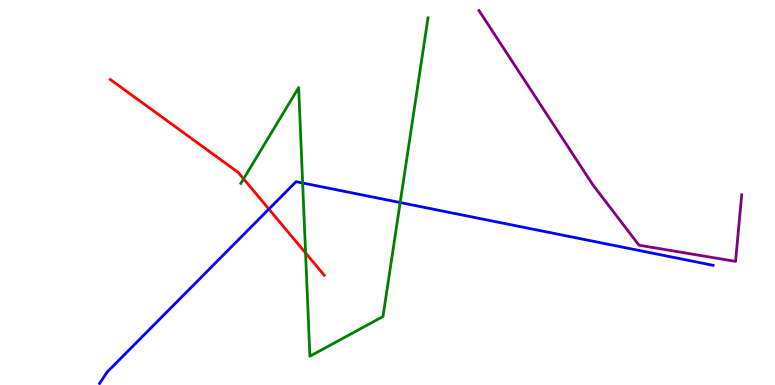[{'lines': ['blue', 'red'], 'intersections': [{'x': 3.47, 'y': 4.57}]}, {'lines': ['green', 'red'], 'intersections': [{'x': 3.14, 'y': 5.35}, {'x': 3.94, 'y': 3.43}]}, {'lines': ['purple', 'red'], 'intersections': []}, {'lines': ['blue', 'green'], 'intersections': [{'x': 3.91, 'y': 5.25}, {'x': 5.16, 'y': 4.74}]}, {'lines': ['blue', 'purple'], 'intersections': []}, {'lines': ['green', 'purple'], 'intersections': []}]